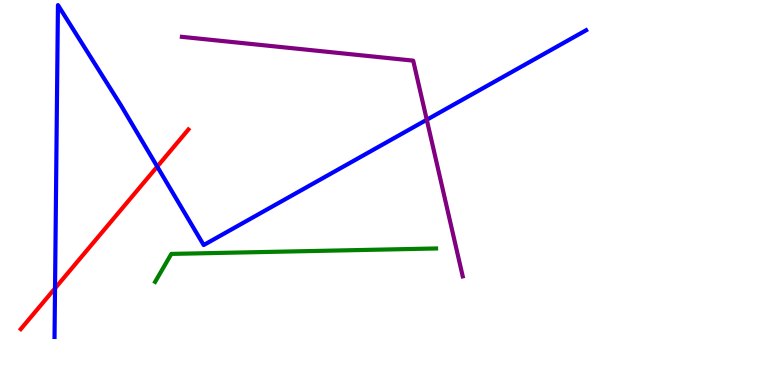[{'lines': ['blue', 'red'], 'intersections': [{'x': 0.71, 'y': 2.51}, {'x': 2.03, 'y': 5.67}]}, {'lines': ['green', 'red'], 'intersections': []}, {'lines': ['purple', 'red'], 'intersections': []}, {'lines': ['blue', 'green'], 'intersections': []}, {'lines': ['blue', 'purple'], 'intersections': [{'x': 5.51, 'y': 6.89}]}, {'lines': ['green', 'purple'], 'intersections': []}]